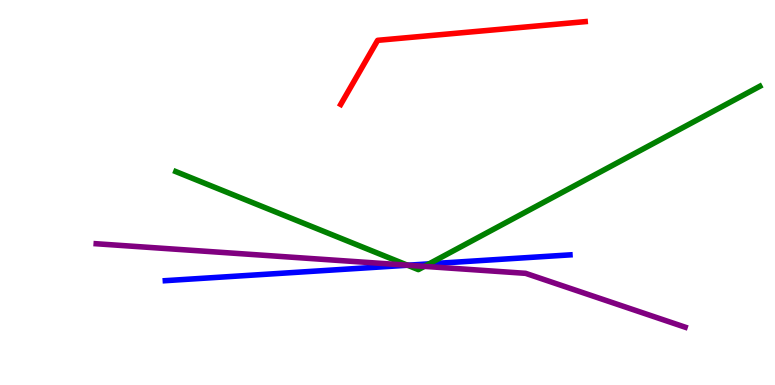[{'lines': ['blue', 'red'], 'intersections': []}, {'lines': ['green', 'red'], 'intersections': []}, {'lines': ['purple', 'red'], 'intersections': []}, {'lines': ['blue', 'green'], 'intersections': [{'x': 5.26, 'y': 3.11}, {'x': 5.54, 'y': 3.15}]}, {'lines': ['blue', 'purple'], 'intersections': [{'x': 5.26, 'y': 3.11}]}, {'lines': ['green', 'purple'], 'intersections': [{'x': 5.26, 'y': 3.11}, {'x': 5.48, 'y': 3.08}]}]